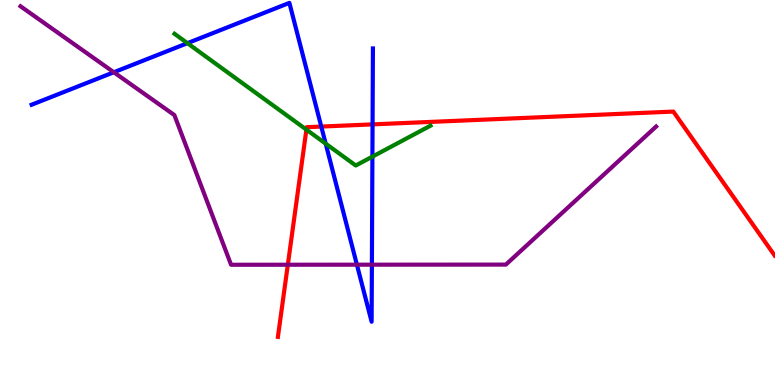[{'lines': ['blue', 'red'], 'intersections': [{'x': 4.15, 'y': 6.71}, {'x': 4.81, 'y': 6.77}]}, {'lines': ['green', 'red'], 'intersections': [{'x': 3.95, 'y': 6.63}]}, {'lines': ['purple', 'red'], 'intersections': [{'x': 3.71, 'y': 3.12}]}, {'lines': ['blue', 'green'], 'intersections': [{'x': 2.42, 'y': 8.88}, {'x': 4.2, 'y': 6.27}, {'x': 4.81, 'y': 5.93}]}, {'lines': ['blue', 'purple'], 'intersections': [{'x': 1.47, 'y': 8.12}, {'x': 4.61, 'y': 3.12}, {'x': 4.8, 'y': 3.13}]}, {'lines': ['green', 'purple'], 'intersections': []}]